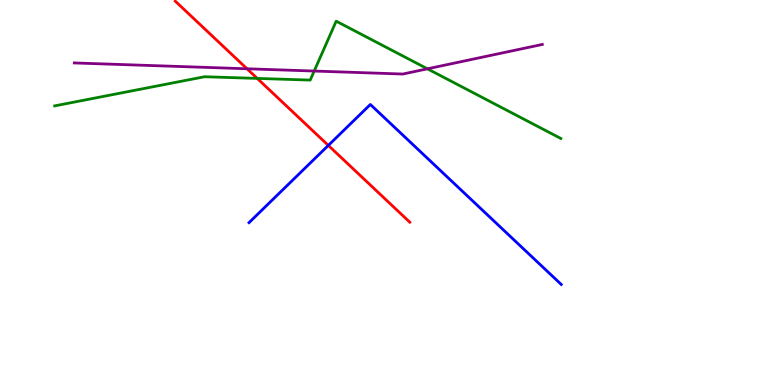[{'lines': ['blue', 'red'], 'intersections': [{'x': 4.24, 'y': 6.22}]}, {'lines': ['green', 'red'], 'intersections': [{'x': 3.32, 'y': 7.96}]}, {'lines': ['purple', 'red'], 'intersections': [{'x': 3.19, 'y': 8.21}]}, {'lines': ['blue', 'green'], 'intersections': []}, {'lines': ['blue', 'purple'], 'intersections': []}, {'lines': ['green', 'purple'], 'intersections': [{'x': 4.05, 'y': 8.15}, {'x': 5.52, 'y': 8.21}]}]